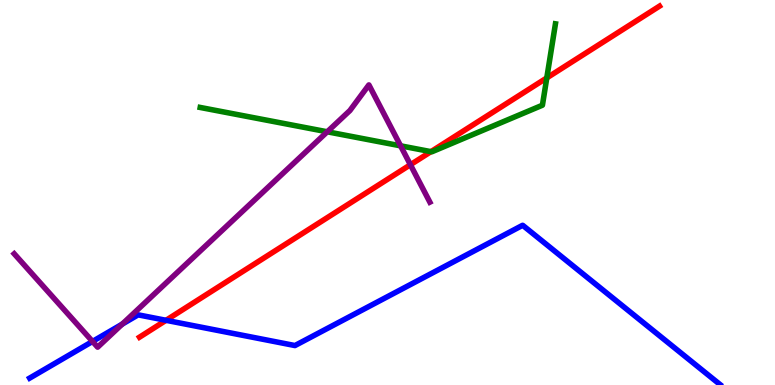[{'lines': ['blue', 'red'], 'intersections': [{'x': 2.14, 'y': 1.68}]}, {'lines': ['green', 'red'], 'intersections': [{'x': 5.56, 'y': 6.06}, {'x': 7.06, 'y': 7.98}]}, {'lines': ['purple', 'red'], 'intersections': [{'x': 5.3, 'y': 5.72}]}, {'lines': ['blue', 'green'], 'intersections': []}, {'lines': ['blue', 'purple'], 'intersections': [{'x': 1.19, 'y': 1.13}, {'x': 1.58, 'y': 1.58}]}, {'lines': ['green', 'purple'], 'intersections': [{'x': 4.22, 'y': 6.58}, {'x': 5.17, 'y': 6.21}]}]